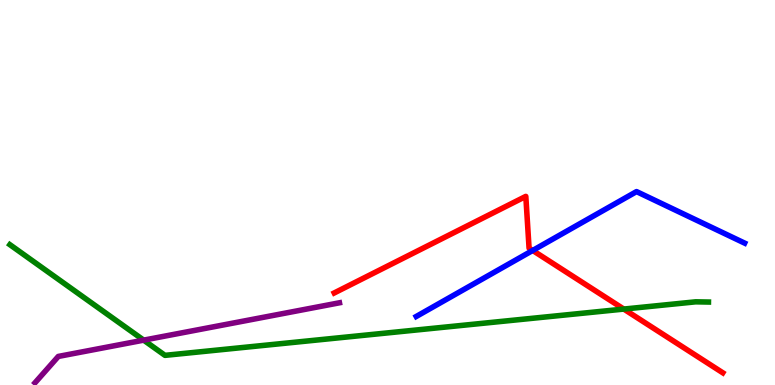[{'lines': ['blue', 'red'], 'intersections': [{'x': 6.87, 'y': 3.49}]}, {'lines': ['green', 'red'], 'intersections': [{'x': 8.05, 'y': 1.97}]}, {'lines': ['purple', 'red'], 'intersections': []}, {'lines': ['blue', 'green'], 'intersections': []}, {'lines': ['blue', 'purple'], 'intersections': []}, {'lines': ['green', 'purple'], 'intersections': [{'x': 1.85, 'y': 1.17}]}]